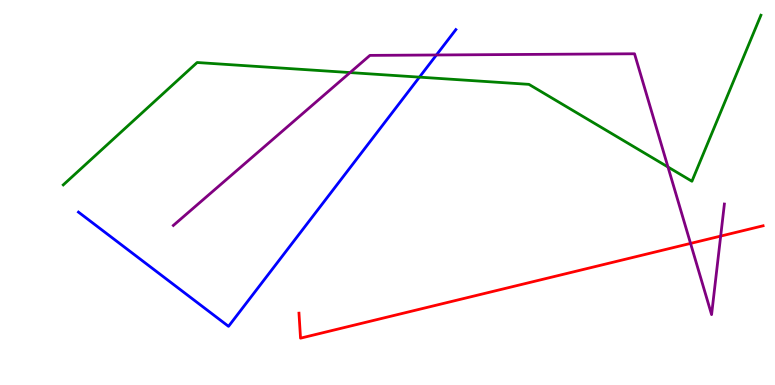[{'lines': ['blue', 'red'], 'intersections': []}, {'lines': ['green', 'red'], 'intersections': []}, {'lines': ['purple', 'red'], 'intersections': [{'x': 8.91, 'y': 3.68}, {'x': 9.3, 'y': 3.87}]}, {'lines': ['blue', 'green'], 'intersections': [{'x': 5.41, 'y': 8.0}]}, {'lines': ['blue', 'purple'], 'intersections': [{'x': 5.63, 'y': 8.57}]}, {'lines': ['green', 'purple'], 'intersections': [{'x': 4.52, 'y': 8.11}, {'x': 8.62, 'y': 5.66}]}]